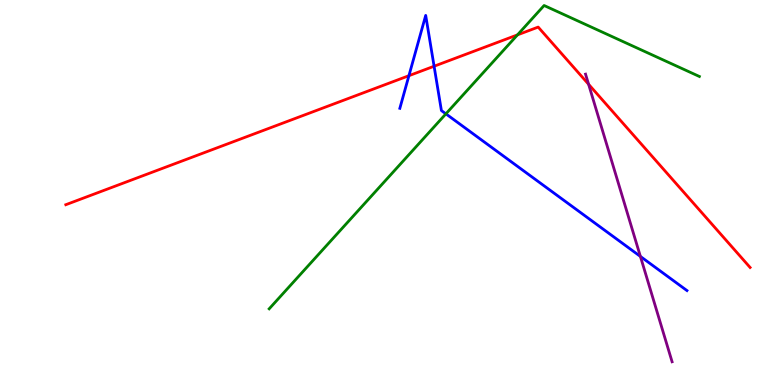[{'lines': ['blue', 'red'], 'intersections': [{'x': 5.28, 'y': 8.03}, {'x': 5.6, 'y': 8.28}]}, {'lines': ['green', 'red'], 'intersections': [{'x': 6.68, 'y': 9.09}]}, {'lines': ['purple', 'red'], 'intersections': [{'x': 7.59, 'y': 7.81}]}, {'lines': ['blue', 'green'], 'intersections': [{'x': 5.75, 'y': 7.04}]}, {'lines': ['blue', 'purple'], 'intersections': [{'x': 8.26, 'y': 3.34}]}, {'lines': ['green', 'purple'], 'intersections': []}]